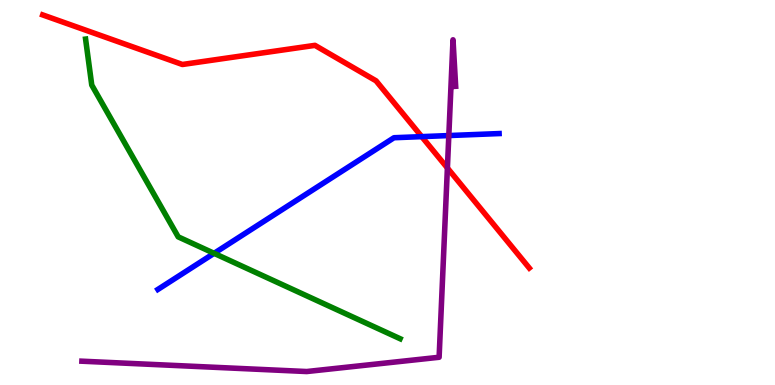[{'lines': ['blue', 'red'], 'intersections': [{'x': 5.44, 'y': 6.45}]}, {'lines': ['green', 'red'], 'intersections': []}, {'lines': ['purple', 'red'], 'intersections': [{'x': 5.77, 'y': 5.64}]}, {'lines': ['blue', 'green'], 'intersections': [{'x': 2.76, 'y': 3.42}]}, {'lines': ['blue', 'purple'], 'intersections': [{'x': 5.79, 'y': 6.48}]}, {'lines': ['green', 'purple'], 'intersections': []}]